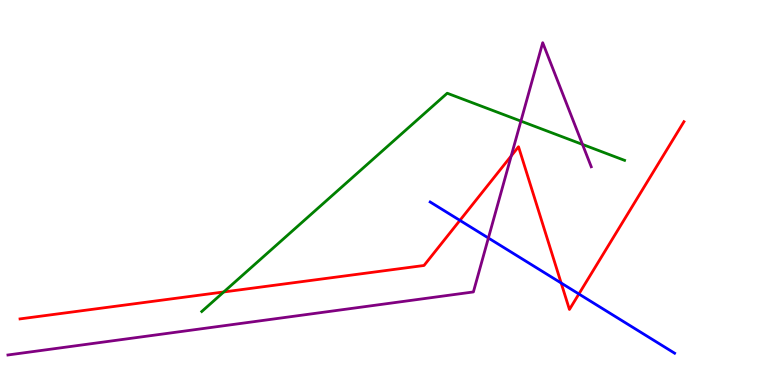[{'lines': ['blue', 'red'], 'intersections': [{'x': 5.93, 'y': 4.28}, {'x': 7.24, 'y': 2.65}, {'x': 7.47, 'y': 2.36}]}, {'lines': ['green', 'red'], 'intersections': [{'x': 2.89, 'y': 2.42}]}, {'lines': ['purple', 'red'], 'intersections': [{'x': 6.6, 'y': 5.95}]}, {'lines': ['blue', 'green'], 'intersections': []}, {'lines': ['blue', 'purple'], 'intersections': [{'x': 6.3, 'y': 3.82}]}, {'lines': ['green', 'purple'], 'intersections': [{'x': 6.72, 'y': 6.85}, {'x': 7.52, 'y': 6.25}]}]